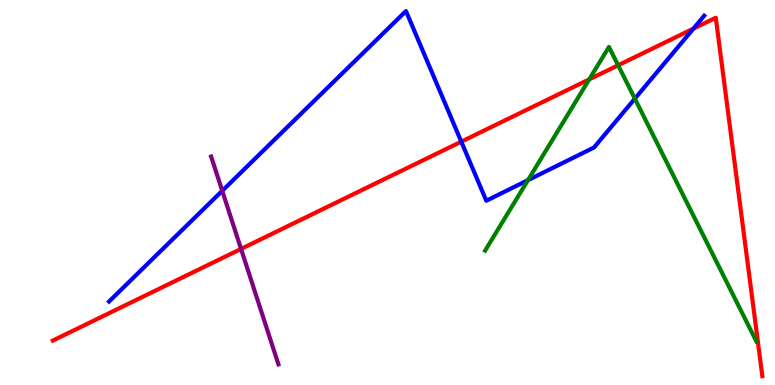[{'lines': ['blue', 'red'], 'intersections': [{'x': 5.95, 'y': 6.32}, {'x': 8.95, 'y': 9.26}]}, {'lines': ['green', 'red'], 'intersections': [{'x': 7.6, 'y': 7.94}, {'x': 7.98, 'y': 8.3}]}, {'lines': ['purple', 'red'], 'intersections': [{'x': 3.11, 'y': 3.53}]}, {'lines': ['blue', 'green'], 'intersections': [{'x': 6.81, 'y': 5.32}, {'x': 8.19, 'y': 7.44}]}, {'lines': ['blue', 'purple'], 'intersections': [{'x': 2.87, 'y': 5.04}]}, {'lines': ['green', 'purple'], 'intersections': []}]